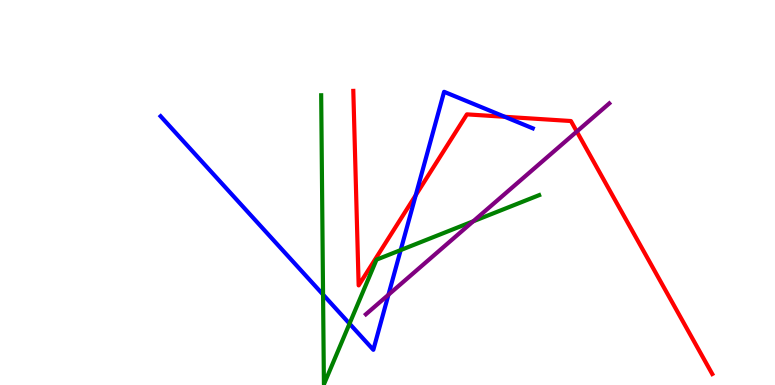[{'lines': ['blue', 'red'], 'intersections': [{'x': 5.36, 'y': 4.93}, {'x': 6.51, 'y': 6.97}]}, {'lines': ['green', 'red'], 'intersections': []}, {'lines': ['purple', 'red'], 'intersections': [{'x': 7.44, 'y': 6.58}]}, {'lines': ['blue', 'green'], 'intersections': [{'x': 4.17, 'y': 2.35}, {'x': 4.51, 'y': 1.59}, {'x': 5.17, 'y': 3.5}]}, {'lines': ['blue', 'purple'], 'intersections': [{'x': 5.01, 'y': 2.34}]}, {'lines': ['green', 'purple'], 'intersections': [{'x': 6.11, 'y': 4.25}]}]